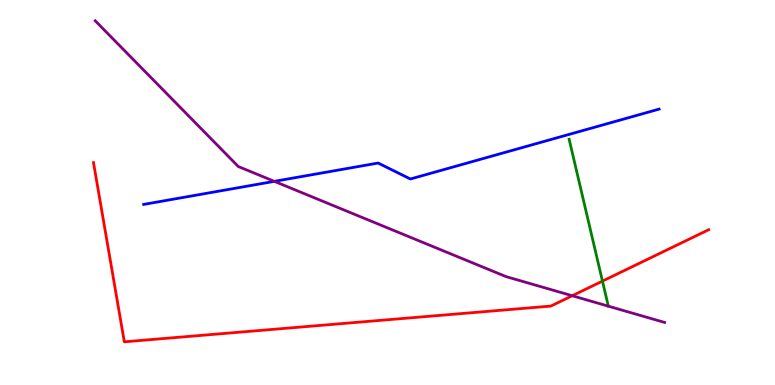[{'lines': ['blue', 'red'], 'intersections': []}, {'lines': ['green', 'red'], 'intersections': [{'x': 7.77, 'y': 2.7}]}, {'lines': ['purple', 'red'], 'intersections': [{'x': 7.38, 'y': 2.32}]}, {'lines': ['blue', 'green'], 'intersections': []}, {'lines': ['blue', 'purple'], 'intersections': [{'x': 3.54, 'y': 5.29}]}, {'lines': ['green', 'purple'], 'intersections': []}]